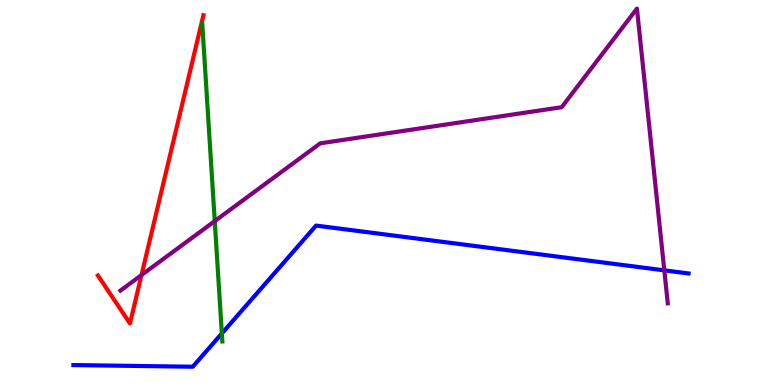[{'lines': ['blue', 'red'], 'intersections': []}, {'lines': ['green', 'red'], 'intersections': []}, {'lines': ['purple', 'red'], 'intersections': [{'x': 1.83, 'y': 2.86}]}, {'lines': ['blue', 'green'], 'intersections': [{'x': 2.86, 'y': 1.34}]}, {'lines': ['blue', 'purple'], 'intersections': [{'x': 8.57, 'y': 2.98}]}, {'lines': ['green', 'purple'], 'intersections': [{'x': 2.77, 'y': 4.26}]}]